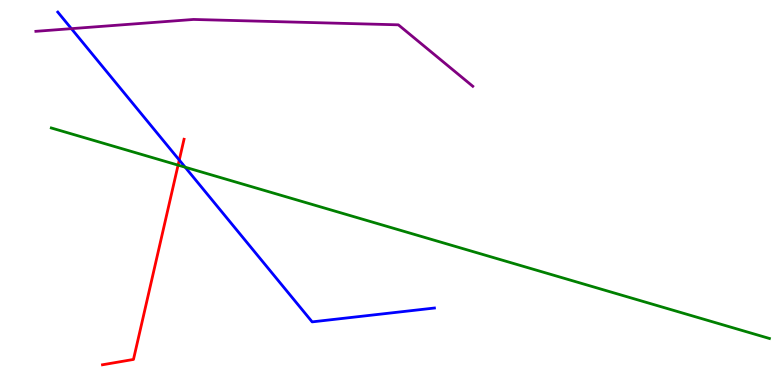[{'lines': ['blue', 'red'], 'intersections': [{'x': 2.31, 'y': 5.84}]}, {'lines': ['green', 'red'], 'intersections': [{'x': 2.3, 'y': 5.71}]}, {'lines': ['purple', 'red'], 'intersections': []}, {'lines': ['blue', 'green'], 'intersections': [{'x': 2.39, 'y': 5.66}]}, {'lines': ['blue', 'purple'], 'intersections': [{'x': 0.921, 'y': 9.26}]}, {'lines': ['green', 'purple'], 'intersections': []}]